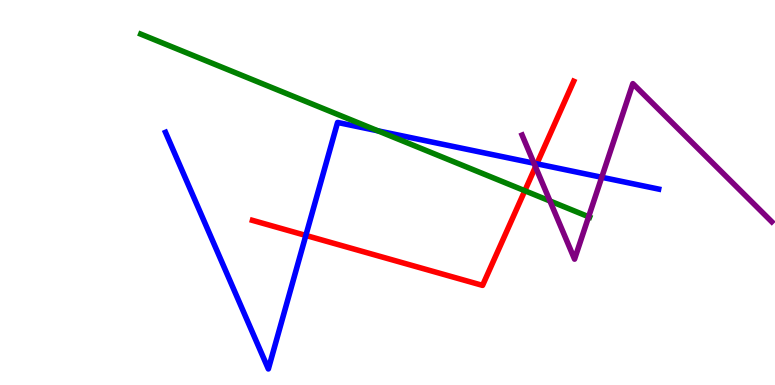[{'lines': ['blue', 'red'], 'intersections': [{'x': 3.95, 'y': 3.88}, {'x': 6.93, 'y': 5.75}]}, {'lines': ['green', 'red'], 'intersections': [{'x': 6.77, 'y': 5.05}]}, {'lines': ['purple', 'red'], 'intersections': [{'x': 6.91, 'y': 5.67}]}, {'lines': ['blue', 'green'], 'intersections': [{'x': 4.88, 'y': 6.6}]}, {'lines': ['blue', 'purple'], 'intersections': [{'x': 6.89, 'y': 5.76}, {'x': 7.76, 'y': 5.4}]}, {'lines': ['green', 'purple'], 'intersections': [{'x': 7.1, 'y': 4.78}, {'x': 7.6, 'y': 4.37}]}]